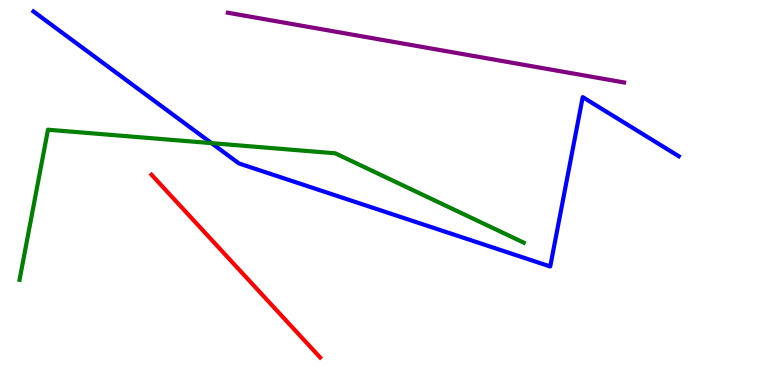[{'lines': ['blue', 'red'], 'intersections': []}, {'lines': ['green', 'red'], 'intersections': []}, {'lines': ['purple', 'red'], 'intersections': []}, {'lines': ['blue', 'green'], 'intersections': [{'x': 2.73, 'y': 6.28}]}, {'lines': ['blue', 'purple'], 'intersections': []}, {'lines': ['green', 'purple'], 'intersections': []}]